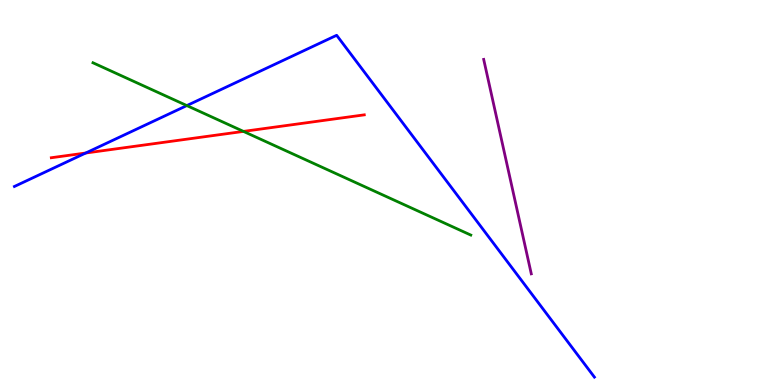[{'lines': ['blue', 'red'], 'intersections': [{'x': 1.11, 'y': 6.03}]}, {'lines': ['green', 'red'], 'intersections': [{'x': 3.14, 'y': 6.59}]}, {'lines': ['purple', 'red'], 'intersections': []}, {'lines': ['blue', 'green'], 'intersections': [{'x': 2.41, 'y': 7.26}]}, {'lines': ['blue', 'purple'], 'intersections': []}, {'lines': ['green', 'purple'], 'intersections': []}]